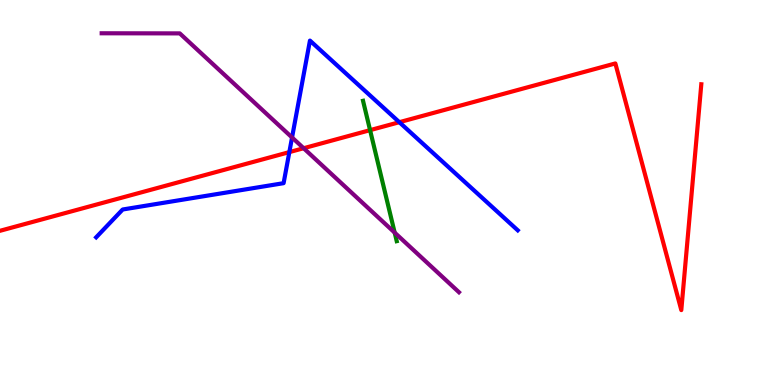[{'lines': ['blue', 'red'], 'intersections': [{'x': 3.73, 'y': 6.05}, {'x': 5.15, 'y': 6.83}]}, {'lines': ['green', 'red'], 'intersections': [{'x': 4.78, 'y': 6.62}]}, {'lines': ['purple', 'red'], 'intersections': [{'x': 3.92, 'y': 6.15}]}, {'lines': ['blue', 'green'], 'intersections': []}, {'lines': ['blue', 'purple'], 'intersections': [{'x': 3.77, 'y': 6.43}]}, {'lines': ['green', 'purple'], 'intersections': [{'x': 5.09, 'y': 3.96}]}]